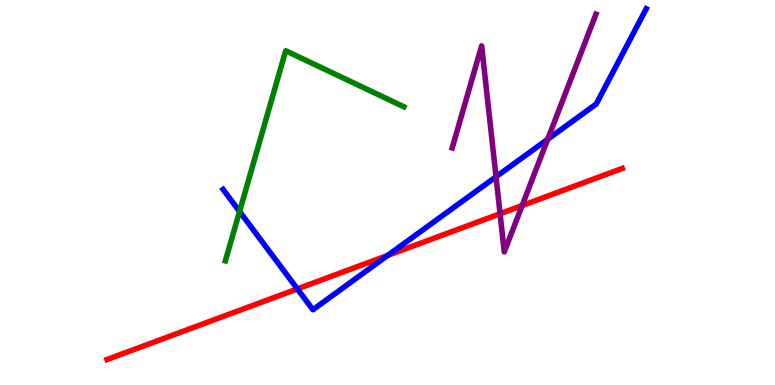[{'lines': ['blue', 'red'], 'intersections': [{'x': 3.84, 'y': 2.5}, {'x': 5.0, 'y': 3.37}]}, {'lines': ['green', 'red'], 'intersections': []}, {'lines': ['purple', 'red'], 'intersections': [{'x': 6.45, 'y': 4.45}, {'x': 6.74, 'y': 4.66}]}, {'lines': ['blue', 'green'], 'intersections': [{'x': 3.09, 'y': 4.51}]}, {'lines': ['blue', 'purple'], 'intersections': [{'x': 6.4, 'y': 5.41}, {'x': 7.07, 'y': 6.38}]}, {'lines': ['green', 'purple'], 'intersections': []}]